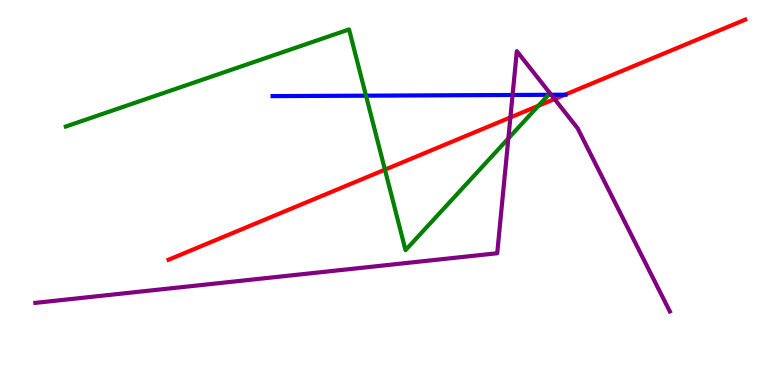[{'lines': ['blue', 'red'], 'intersections': [{'x': 7.29, 'y': 7.54}]}, {'lines': ['green', 'red'], 'intersections': [{'x': 4.97, 'y': 5.59}, {'x': 6.95, 'y': 7.25}]}, {'lines': ['purple', 'red'], 'intersections': [{'x': 6.59, 'y': 6.95}, {'x': 7.16, 'y': 7.43}]}, {'lines': ['blue', 'green'], 'intersections': [{'x': 4.72, 'y': 7.52}, {'x': 7.08, 'y': 7.54}]}, {'lines': ['blue', 'purple'], 'intersections': [{'x': 6.61, 'y': 7.53}, {'x': 7.11, 'y': 7.54}]}, {'lines': ['green', 'purple'], 'intersections': [{'x': 6.56, 'y': 6.4}]}]